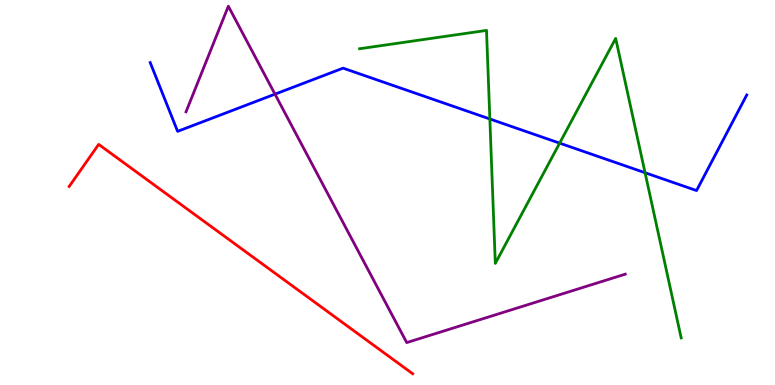[{'lines': ['blue', 'red'], 'intersections': []}, {'lines': ['green', 'red'], 'intersections': []}, {'lines': ['purple', 'red'], 'intersections': []}, {'lines': ['blue', 'green'], 'intersections': [{'x': 6.32, 'y': 6.91}, {'x': 7.22, 'y': 6.28}, {'x': 8.32, 'y': 5.51}]}, {'lines': ['blue', 'purple'], 'intersections': [{'x': 3.55, 'y': 7.55}]}, {'lines': ['green', 'purple'], 'intersections': []}]